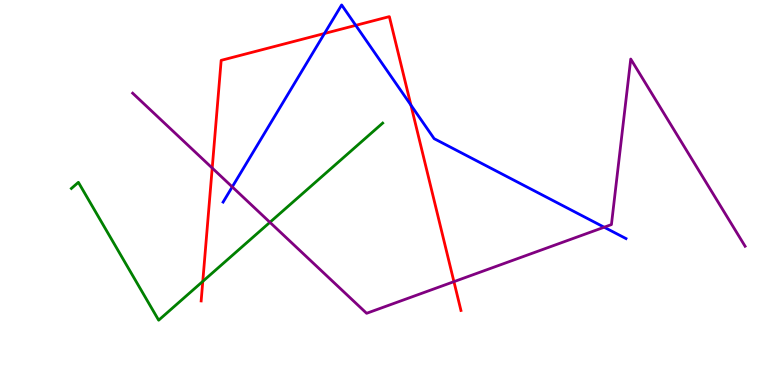[{'lines': ['blue', 'red'], 'intersections': [{'x': 4.19, 'y': 9.13}, {'x': 4.59, 'y': 9.34}, {'x': 5.3, 'y': 7.27}]}, {'lines': ['green', 'red'], 'intersections': [{'x': 2.62, 'y': 2.69}]}, {'lines': ['purple', 'red'], 'intersections': [{'x': 2.74, 'y': 5.64}, {'x': 5.86, 'y': 2.68}]}, {'lines': ['blue', 'green'], 'intersections': []}, {'lines': ['blue', 'purple'], 'intersections': [{'x': 3.0, 'y': 5.15}, {'x': 7.8, 'y': 4.1}]}, {'lines': ['green', 'purple'], 'intersections': [{'x': 3.48, 'y': 4.23}]}]